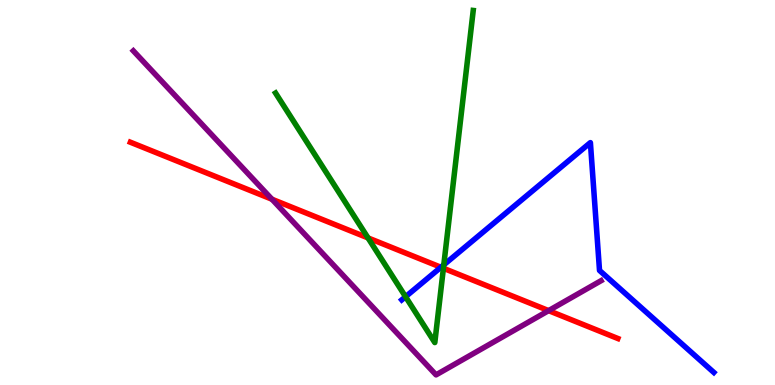[{'lines': ['blue', 'red'], 'intersections': [{'x': 5.69, 'y': 3.06}]}, {'lines': ['green', 'red'], 'intersections': [{'x': 4.75, 'y': 3.82}, {'x': 5.72, 'y': 3.03}]}, {'lines': ['purple', 'red'], 'intersections': [{'x': 3.51, 'y': 4.83}, {'x': 7.08, 'y': 1.93}]}, {'lines': ['blue', 'green'], 'intersections': [{'x': 5.23, 'y': 2.29}, {'x': 5.73, 'y': 3.12}]}, {'lines': ['blue', 'purple'], 'intersections': []}, {'lines': ['green', 'purple'], 'intersections': []}]